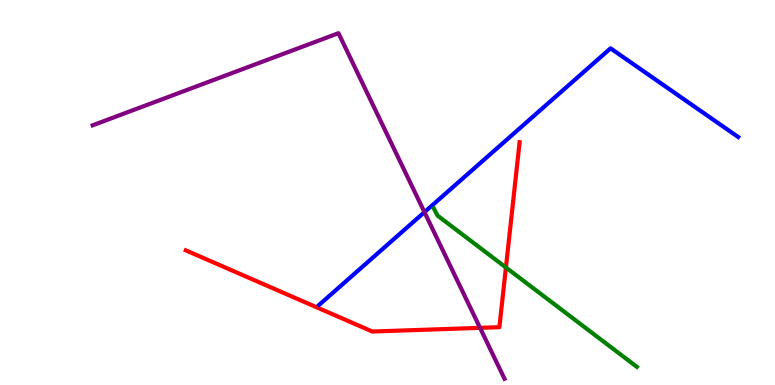[{'lines': ['blue', 'red'], 'intersections': []}, {'lines': ['green', 'red'], 'intersections': [{'x': 6.53, 'y': 3.05}]}, {'lines': ['purple', 'red'], 'intersections': [{'x': 6.19, 'y': 1.48}]}, {'lines': ['blue', 'green'], 'intersections': []}, {'lines': ['blue', 'purple'], 'intersections': [{'x': 5.48, 'y': 4.49}]}, {'lines': ['green', 'purple'], 'intersections': []}]